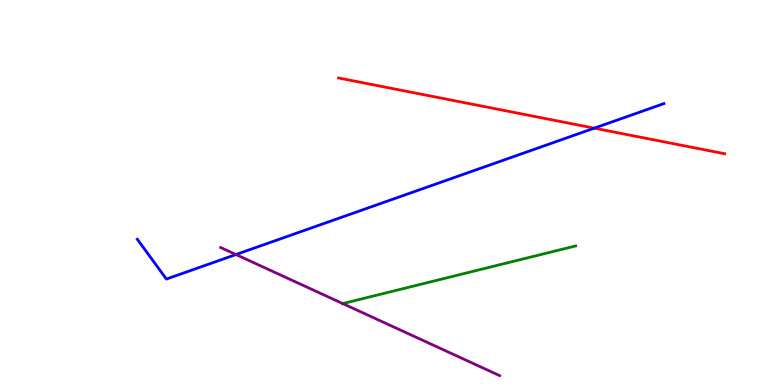[{'lines': ['blue', 'red'], 'intersections': [{'x': 7.67, 'y': 6.67}]}, {'lines': ['green', 'red'], 'intersections': []}, {'lines': ['purple', 'red'], 'intersections': []}, {'lines': ['blue', 'green'], 'intersections': []}, {'lines': ['blue', 'purple'], 'intersections': [{'x': 3.04, 'y': 3.39}]}, {'lines': ['green', 'purple'], 'intersections': [{'x': 4.42, 'y': 2.11}]}]